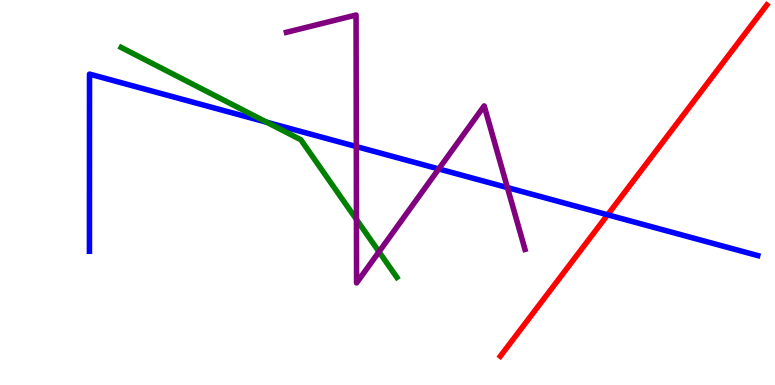[{'lines': ['blue', 'red'], 'intersections': [{'x': 7.84, 'y': 4.42}]}, {'lines': ['green', 'red'], 'intersections': []}, {'lines': ['purple', 'red'], 'intersections': []}, {'lines': ['blue', 'green'], 'intersections': [{'x': 3.44, 'y': 6.83}]}, {'lines': ['blue', 'purple'], 'intersections': [{'x': 4.6, 'y': 6.19}, {'x': 5.66, 'y': 5.61}, {'x': 6.55, 'y': 5.13}]}, {'lines': ['green', 'purple'], 'intersections': [{'x': 4.6, 'y': 4.3}, {'x': 4.89, 'y': 3.46}]}]